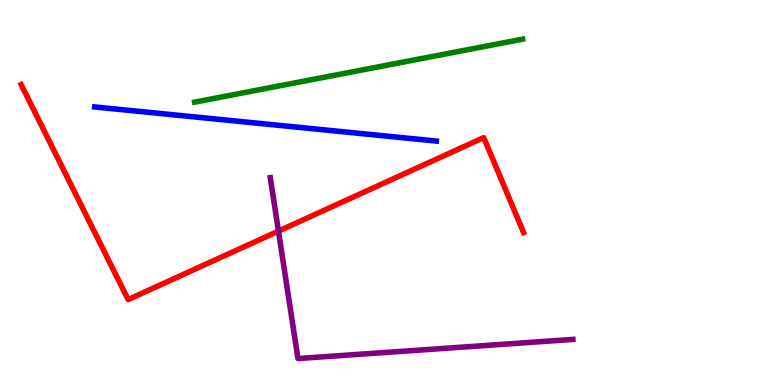[{'lines': ['blue', 'red'], 'intersections': []}, {'lines': ['green', 'red'], 'intersections': []}, {'lines': ['purple', 'red'], 'intersections': [{'x': 3.59, 'y': 4.0}]}, {'lines': ['blue', 'green'], 'intersections': []}, {'lines': ['blue', 'purple'], 'intersections': []}, {'lines': ['green', 'purple'], 'intersections': []}]